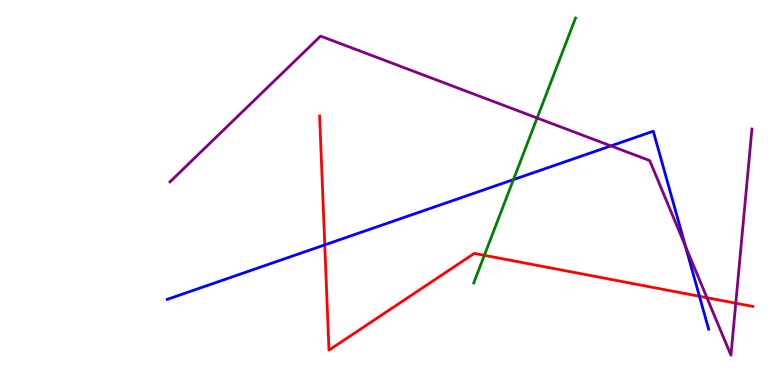[{'lines': ['blue', 'red'], 'intersections': [{'x': 4.19, 'y': 3.64}, {'x': 9.03, 'y': 2.3}]}, {'lines': ['green', 'red'], 'intersections': [{'x': 6.25, 'y': 3.37}]}, {'lines': ['purple', 'red'], 'intersections': [{'x': 9.12, 'y': 2.27}, {'x': 9.49, 'y': 2.12}]}, {'lines': ['blue', 'green'], 'intersections': [{'x': 6.63, 'y': 5.33}]}, {'lines': ['blue', 'purple'], 'intersections': [{'x': 7.88, 'y': 6.21}, {'x': 8.84, 'y': 3.61}]}, {'lines': ['green', 'purple'], 'intersections': [{'x': 6.93, 'y': 6.94}]}]